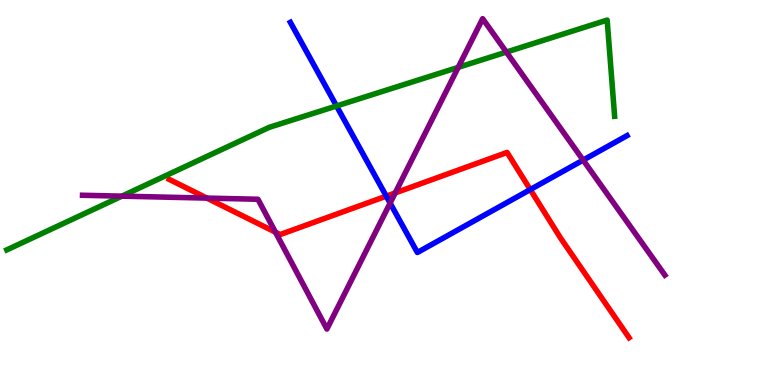[{'lines': ['blue', 'red'], 'intersections': [{'x': 4.98, 'y': 4.91}, {'x': 6.84, 'y': 5.08}]}, {'lines': ['green', 'red'], 'intersections': []}, {'lines': ['purple', 'red'], 'intersections': [{'x': 2.67, 'y': 4.85}, {'x': 3.55, 'y': 3.97}, {'x': 5.1, 'y': 4.99}]}, {'lines': ['blue', 'green'], 'intersections': [{'x': 4.34, 'y': 7.25}]}, {'lines': ['blue', 'purple'], 'intersections': [{'x': 5.03, 'y': 4.73}, {'x': 7.52, 'y': 5.84}]}, {'lines': ['green', 'purple'], 'intersections': [{'x': 1.57, 'y': 4.91}, {'x': 5.91, 'y': 8.25}, {'x': 6.53, 'y': 8.65}]}]